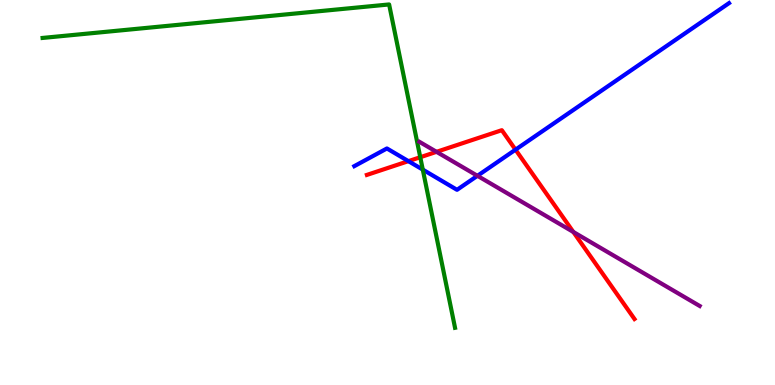[{'lines': ['blue', 'red'], 'intersections': [{'x': 5.27, 'y': 5.81}, {'x': 6.65, 'y': 6.11}]}, {'lines': ['green', 'red'], 'intersections': [{'x': 5.42, 'y': 5.92}]}, {'lines': ['purple', 'red'], 'intersections': [{'x': 5.63, 'y': 6.06}, {'x': 7.4, 'y': 3.98}]}, {'lines': ['blue', 'green'], 'intersections': [{'x': 5.46, 'y': 5.59}]}, {'lines': ['blue', 'purple'], 'intersections': [{'x': 6.16, 'y': 5.43}]}, {'lines': ['green', 'purple'], 'intersections': []}]